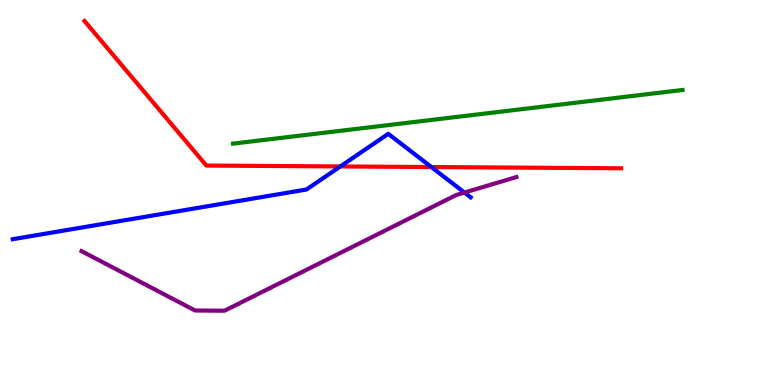[{'lines': ['blue', 'red'], 'intersections': [{'x': 4.39, 'y': 5.68}, {'x': 5.57, 'y': 5.66}]}, {'lines': ['green', 'red'], 'intersections': []}, {'lines': ['purple', 'red'], 'intersections': []}, {'lines': ['blue', 'green'], 'intersections': []}, {'lines': ['blue', 'purple'], 'intersections': [{'x': 5.99, 'y': 5.0}]}, {'lines': ['green', 'purple'], 'intersections': []}]